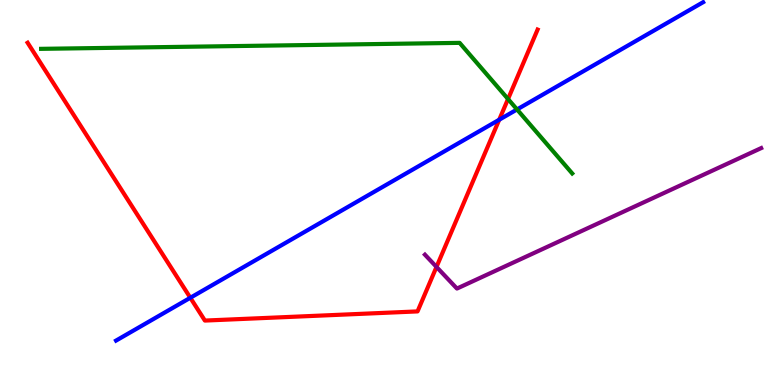[{'lines': ['blue', 'red'], 'intersections': [{'x': 2.46, 'y': 2.27}, {'x': 6.44, 'y': 6.89}]}, {'lines': ['green', 'red'], 'intersections': [{'x': 6.56, 'y': 7.43}]}, {'lines': ['purple', 'red'], 'intersections': [{'x': 5.63, 'y': 3.07}]}, {'lines': ['blue', 'green'], 'intersections': [{'x': 6.67, 'y': 7.16}]}, {'lines': ['blue', 'purple'], 'intersections': []}, {'lines': ['green', 'purple'], 'intersections': []}]